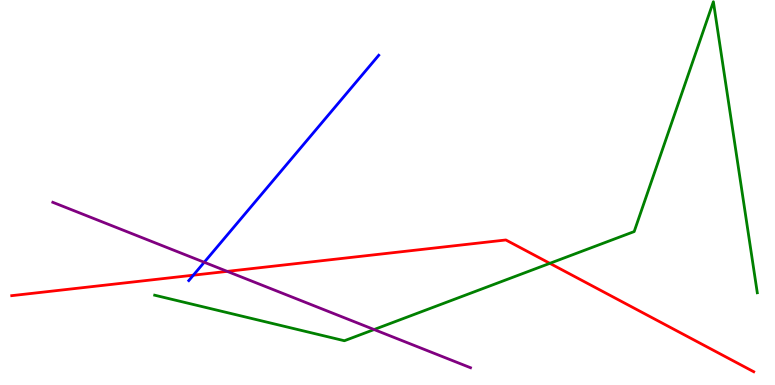[{'lines': ['blue', 'red'], 'intersections': [{'x': 2.49, 'y': 2.85}]}, {'lines': ['green', 'red'], 'intersections': [{'x': 7.09, 'y': 3.16}]}, {'lines': ['purple', 'red'], 'intersections': [{'x': 2.93, 'y': 2.95}]}, {'lines': ['blue', 'green'], 'intersections': []}, {'lines': ['blue', 'purple'], 'intersections': [{'x': 2.64, 'y': 3.19}]}, {'lines': ['green', 'purple'], 'intersections': [{'x': 4.83, 'y': 1.44}]}]